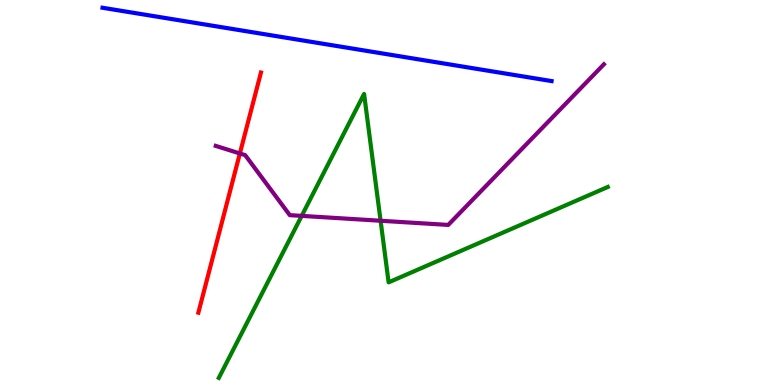[{'lines': ['blue', 'red'], 'intersections': []}, {'lines': ['green', 'red'], 'intersections': []}, {'lines': ['purple', 'red'], 'intersections': [{'x': 3.1, 'y': 6.01}]}, {'lines': ['blue', 'green'], 'intersections': []}, {'lines': ['blue', 'purple'], 'intersections': []}, {'lines': ['green', 'purple'], 'intersections': [{'x': 3.89, 'y': 4.39}, {'x': 4.91, 'y': 4.27}]}]